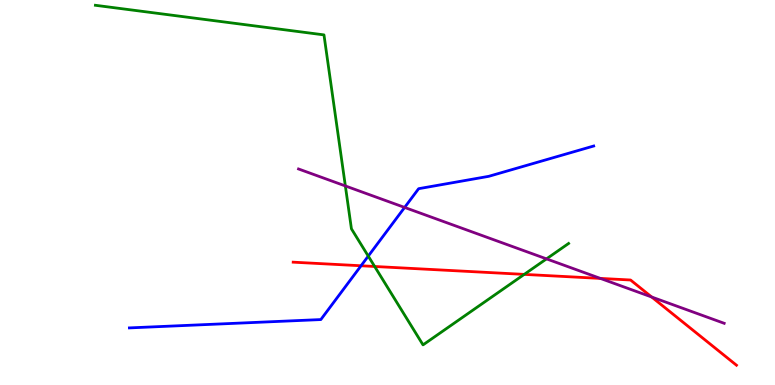[{'lines': ['blue', 'red'], 'intersections': [{'x': 4.66, 'y': 3.1}]}, {'lines': ['green', 'red'], 'intersections': [{'x': 4.83, 'y': 3.08}, {'x': 6.76, 'y': 2.87}]}, {'lines': ['purple', 'red'], 'intersections': [{'x': 7.75, 'y': 2.77}, {'x': 8.41, 'y': 2.29}]}, {'lines': ['blue', 'green'], 'intersections': [{'x': 4.75, 'y': 3.35}]}, {'lines': ['blue', 'purple'], 'intersections': [{'x': 5.22, 'y': 4.61}]}, {'lines': ['green', 'purple'], 'intersections': [{'x': 4.46, 'y': 5.17}, {'x': 7.05, 'y': 3.28}]}]